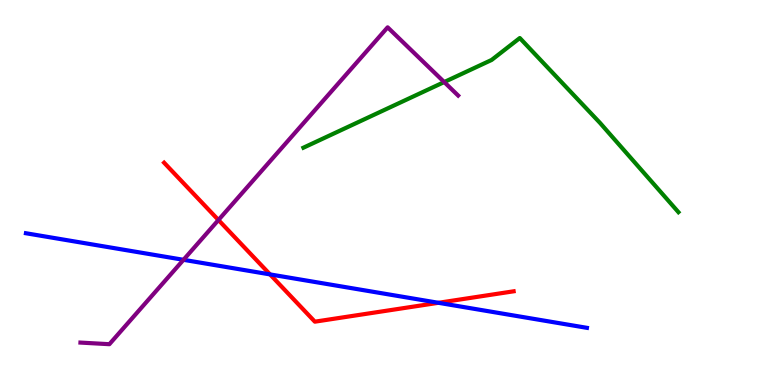[{'lines': ['blue', 'red'], 'intersections': [{'x': 3.48, 'y': 2.87}, {'x': 5.66, 'y': 2.14}]}, {'lines': ['green', 'red'], 'intersections': []}, {'lines': ['purple', 'red'], 'intersections': [{'x': 2.82, 'y': 4.29}]}, {'lines': ['blue', 'green'], 'intersections': []}, {'lines': ['blue', 'purple'], 'intersections': [{'x': 2.37, 'y': 3.25}]}, {'lines': ['green', 'purple'], 'intersections': [{'x': 5.73, 'y': 7.87}]}]